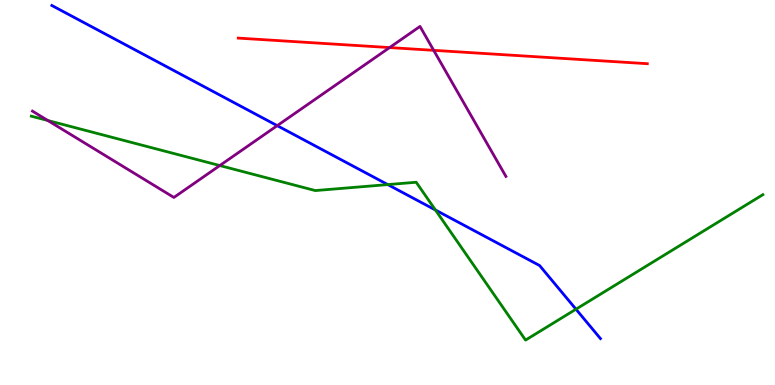[{'lines': ['blue', 'red'], 'intersections': []}, {'lines': ['green', 'red'], 'intersections': []}, {'lines': ['purple', 'red'], 'intersections': [{'x': 5.03, 'y': 8.76}, {'x': 5.6, 'y': 8.69}]}, {'lines': ['blue', 'green'], 'intersections': [{'x': 5.0, 'y': 5.21}, {'x': 5.62, 'y': 4.55}, {'x': 7.43, 'y': 1.97}]}, {'lines': ['blue', 'purple'], 'intersections': [{'x': 3.58, 'y': 6.74}]}, {'lines': ['green', 'purple'], 'intersections': [{'x': 0.617, 'y': 6.87}, {'x': 2.84, 'y': 5.7}]}]